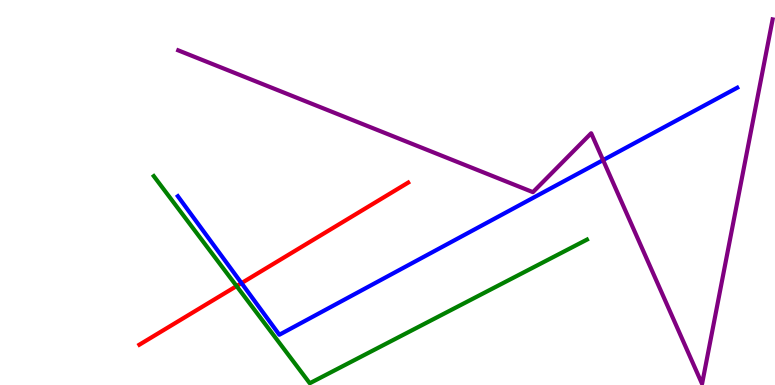[{'lines': ['blue', 'red'], 'intersections': [{'x': 3.12, 'y': 2.65}]}, {'lines': ['green', 'red'], 'intersections': [{'x': 3.05, 'y': 2.57}]}, {'lines': ['purple', 'red'], 'intersections': []}, {'lines': ['blue', 'green'], 'intersections': []}, {'lines': ['blue', 'purple'], 'intersections': [{'x': 7.78, 'y': 5.84}]}, {'lines': ['green', 'purple'], 'intersections': []}]